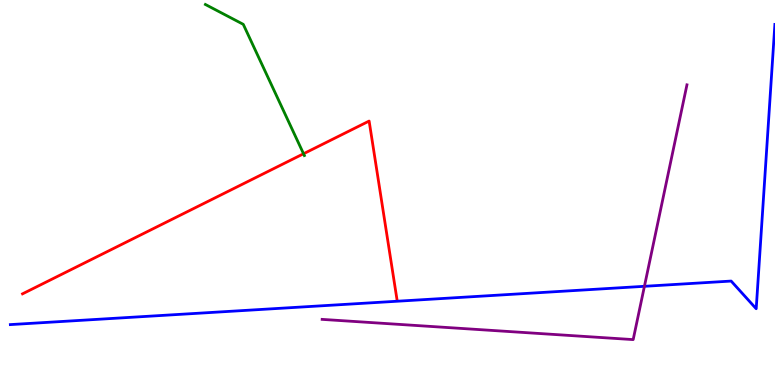[{'lines': ['blue', 'red'], 'intersections': []}, {'lines': ['green', 'red'], 'intersections': [{'x': 3.92, 'y': 6.01}]}, {'lines': ['purple', 'red'], 'intersections': []}, {'lines': ['blue', 'green'], 'intersections': []}, {'lines': ['blue', 'purple'], 'intersections': [{'x': 8.32, 'y': 2.56}]}, {'lines': ['green', 'purple'], 'intersections': []}]